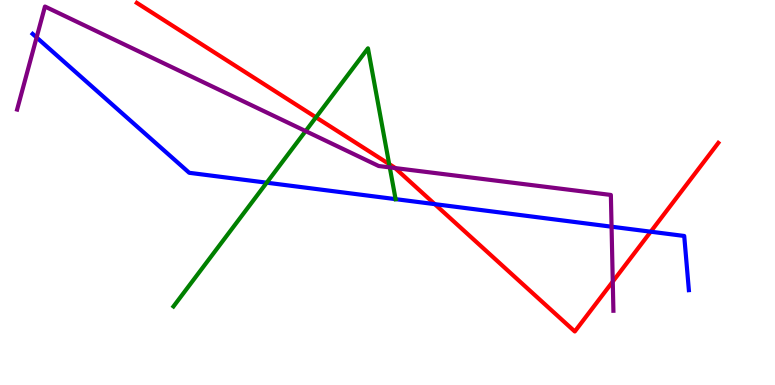[{'lines': ['blue', 'red'], 'intersections': [{'x': 5.61, 'y': 4.7}, {'x': 8.4, 'y': 3.98}]}, {'lines': ['green', 'red'], 'intersections': [{'x': 4.08, 'y': 6.95}, {'x': 5.02, 'y': 5.74}]}, {'lines': ['purple', 'red'], 'intersections': [{'x': 5.1, 'y': 5.63}, {'x': 7.91, 'y': 2.69}]}, {'lines': ['blue', 'green'], 'intersections': [{'x': 3.44, 'y': 5.25}, {'x': 5.1, 'y': 4.83}]}, {'lines': ['blue', 'purple'], 'intersections': [{'x': 0.472, 'y': 9.03}, {'x': 7.89, 'y': 4.11}]}, {'lines': ['green', 'purple'], 'intersections': [{'x': 3.94, 'y': 6.6}, {'x': 5.03, 'y': 5.65}]}]